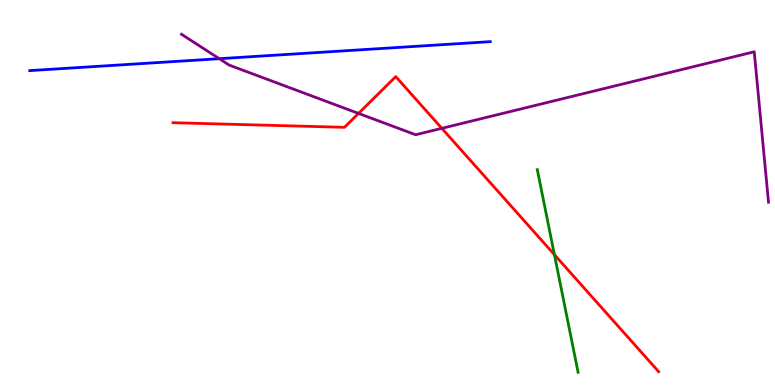[{'lines': ['blue', 'red'], 'intersections': []}, {'lines': ['green', 'red'], 'intersections': [{'x': 7.15, 'y': 3.38}]}, {'lines': ['purple', 'red'], 'intersections': [{'x': 4.63, 'y': 7.05}, {'x': 5.7, 'y': 6.67}]}, {'lines': ['blue', 'green'], 'intersections': []}, {'lines': ['blue', 'purple'], 'intersections': [{'x': 2.83, 'y': 8.48}]}, {'lines': ['green', 'purple'], 'intersections': []}]